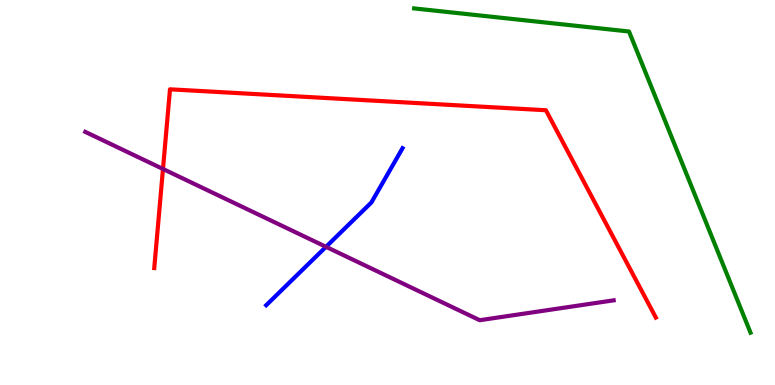[{'lines': ['blue', 'red'], 'intersections': []}, {'lines': ['green', 'red'], 'intersections': []}, {'lines': ['purple', 'red'], 'intersections': [{'x': 2.1, 'y': 5.61}]}, {'lines': ['blue', 'green'], 'intersections': []}, {'lines': ['blue', 'purple'], 'intersections': [{'x': 4.21, 'y': 3.59}]}, {'lines': ['green', 'purple'], 'intersections': []}]